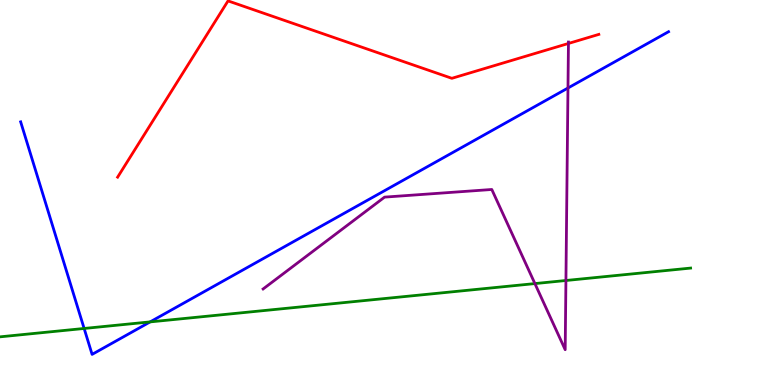[{'lines': ['blue', 'red'], 'intersections': []}, {'lines': ['green', 'red'], 'intersections': []}, {'lines': ['purple', 'red'], 'intersections': [{'x': 7.33, 'y': 8.87}]}, {'lines': ['blue', 'green'], 'intersections': [{'x': 1.09, 'y': 1.47}, {'x': 1.94, 'y': 1.64}]}, {'lines': ['blue', 'purple'], 'intersections': [{'x': 7.33, 'y': 7.71}]}, {'lines': ['green', 'purple'], 'intersections': [{'x': 6.9, 'y': 2.63}, {'x': 7.3, 'y': 2.71}]}]